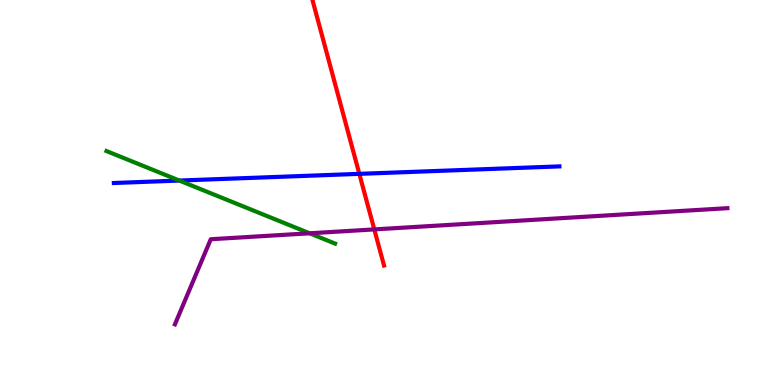[{'lines': ['blue', 'red'], 'intersections': [{'x': 4.64, 'y': 5.48}]}, {'lines': ['green', 'red'], 'intersections': []}, {'lines': ['purple', 'red'], 'intersections': [{'x': 4.83, 'y': 4.04}]}, {'lines': ['blue', 'green'], 'intersections': [{'x': 2.31, 'y': 5.31}]}, {'lines': ['blue', 'purple'], 'intersections': []}, {'lines': ['green', 'purple'], 'intersections': [{'x': 4.0, 'y': 3.94}]}]